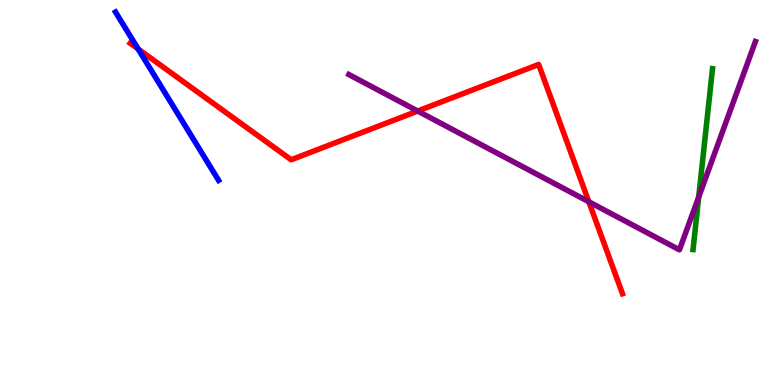[{'lines': ['blue', 'red'], 'intersections': [{'x': 1.78, 'y': 8.73}]}, {'lines': ['green', 'red'], 'intersections': []}, {'lines': ['purple', 'red'], 'intersections': [{'x': 5.39, 'y': 7.12}, {'x': 7.6, 'y': 4.76}]}, {'lines': ['blue', 'green'], 'intersections': []}, {'lines': ['blue', 'purple'], 'intersections': []}, {'lines': ['green', 'purple'], 'intersections': [{'x': 9.02, 'y': 4.88}]}]